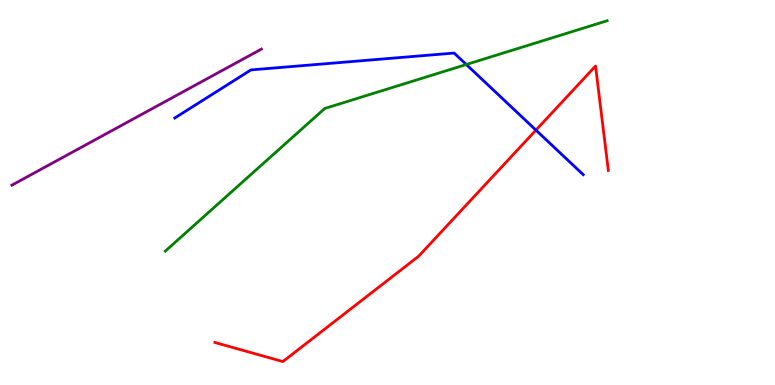[{'lines': ['blue', 'red'], 'intersections': [{'x': 6.92, 'y': 6.62}]}, {'lines': ['green', 'red'], 'intersections': []}, {'lines': ['purple', 'red'], 'intersections': []}, {'lines': ['blue', 'green'], 'intersections': [{'x': 6.02, 'y': 8.32}]}, {'lines': ['blue', 'purple'], 'intersections': []}, {'lines': ['green', 'purple'], 'intersections': []}]